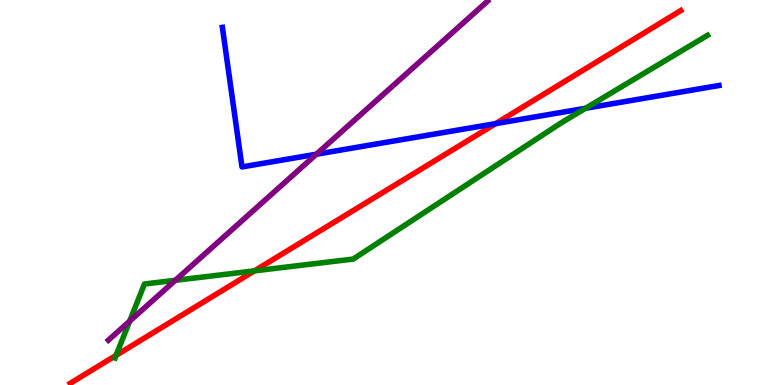[{'lines': ['blue', 'red'], 'intersections': [{'x': 6.4, 'y': 6.79}]}, {'lines': ['green', 'red'], 'intersections': [{'x': 1.5, 'y': 0.77}, {'x': 3.28, 'y': 2.96}]}, {'lines': ['purple', 'red'], 'intersections': []}, {'lines': ['blue', 'green'], 'intersections': [{'x': 7.56, 'y': 7.19}]}, {'lines': ['blue', 'purple'], 'intersections': [{'x': 4.08, 'y': 5.99}]}, {'lines': ['green', 'purple'], 'intersections': [{'x': 1.67, 'y': 1.66}, {'x': 2.26, 'y': 2.72}]}]